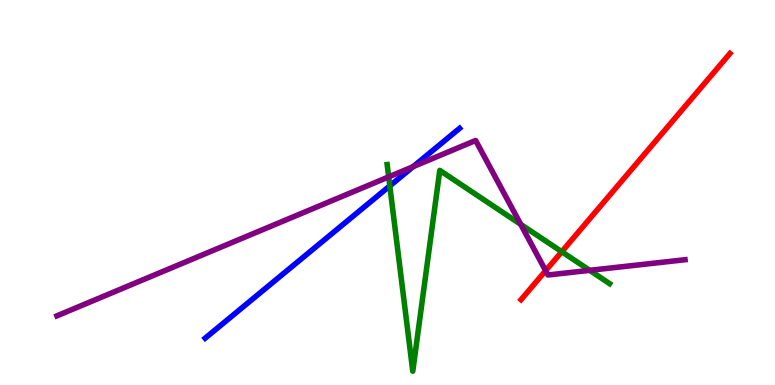[{'lines': ['blue', 'red'], 'intersections': []}, {'lines': ['green', 'red'], 'intersections': [{'x': 7.25, 'y': 3.46}]}, {'lines': ['purple', 'red'], 'intersections': [{'x': 7.04, 'y': 2.97}]}, {'lines': ['blue', 'green'], 'intersections': [{'x': 5.03, 'y': 5.17}]}, {'lines': ['blue', 'purple'], 'intersections': [{'x': 5.33, 'y': 5.67}]}, {'lines': ['green', 'purple'], 'intersections': [{'x': 5.02, 'y': 5.41}, {'x': 6.72, 'y': 4.17}, {'x': 7.61, 'y': 2.98}]}]